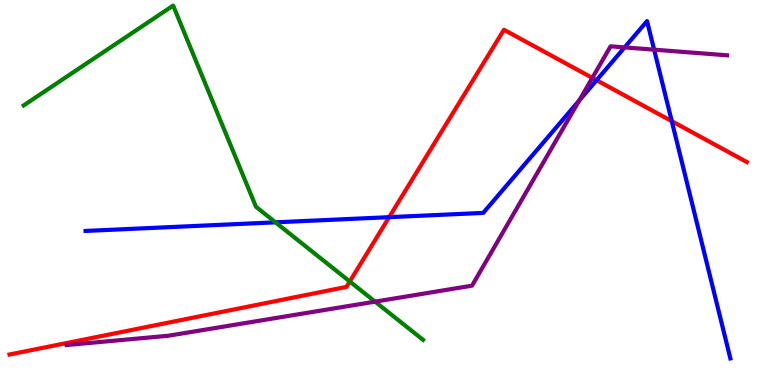[{'lines': ['blue', 'red'], 'intersections': [{'x': 5.02, 'y': 4.36}, {'x': 7.7, 'y': 7.92}, {'x': 8.67, 'y': 6.85}]}, {'lines': ['green', 'red'], 'intersections': [{'x': 4.51, 'y': 2.69}]}, {'lines': ['purple', 'red'], 'intersections': [{'x': 7.64, 'y': 7.98}]}, {'lines': ['blue', 'green'], 'intersections': [{'x': 3.55, 'y': 4.23}]}, {'lines': ['blue', 'purple'], 'intersections': [{'x': 7.47, 'y': 7.39}, {'x': 8.06, 'y': 8.77}, {'x': 8.44, 'y': 8.71}]}, {'lines': ['green', 'purple'], 'intersections': [{'x': 4.84, 'y': 2.17}]}]